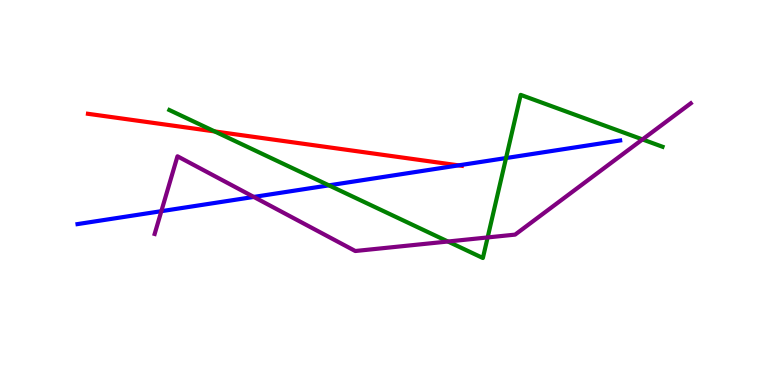[{'lines': ['blue', 'red'], 'intersections': [{'x': 5.92, 'y': 5.7}]}, {'lines': ['green', 'red'], 'intersections': [{'x': 2.77, 'y': 6.59}]}, {'lines': ['purple', 'red'], 'intersections': []}, {'lines': ['blue', 'green'], 'intersections': [{'x': 4.24, 'y': 5.19}, {'x': 6.53, 'y': 5.89}]}, {'lines': ['blue', 'purple'], 'intersections': [{'x': 2.08, 'y': 4.51}, {'x': 3.27, 'y': 4.88}]}, {'lines': ['green', 'purple'], 'intersections': [{'x': 5.78, 'y': 3.73}, {'x': 6.29, 'y': 3.83}, {'x': 8.29, 'y': 6.38}]}]